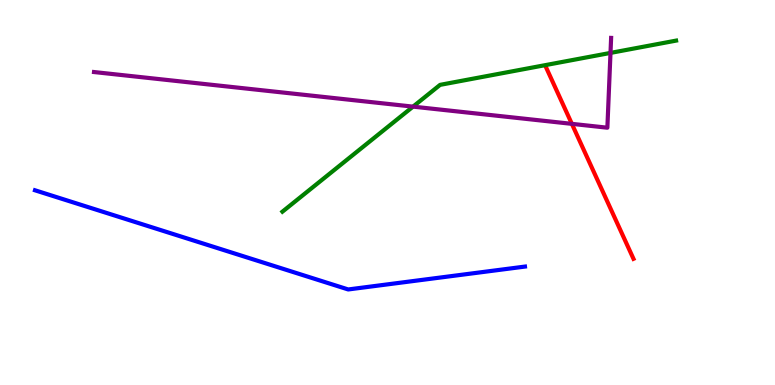[{'lines': ['blue', 'red'], 'intersections': []}, {'lines': ['green', 'red'], 'intersections': []}, {'lines': ['purple', 'red'], 'intersections': [{'x': 7.38, 'y': 6.78}]}, {'lines': ['blue', 'green'], 'intersections': []}, {'lines': ['blue', 'purple'], 'intersections': []}, {'lines': ['green', 'purple'], 'intersections': [{'x': 5.33, 'y': 7.23}, {'x': 7.88, 'y': 8.63}]}]